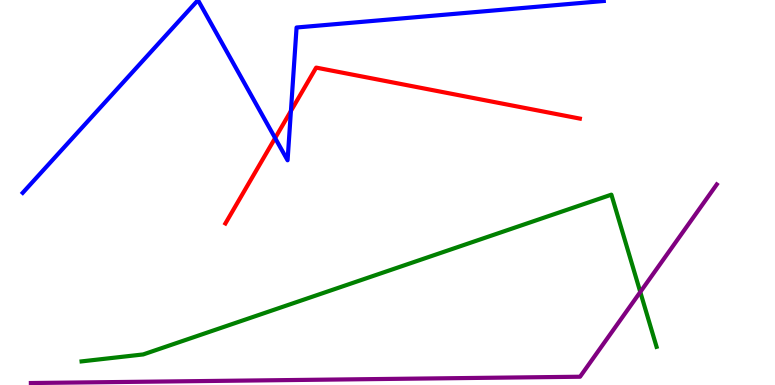[{'lines': ['blue', 'red'], 'intersections': [{'x': 3.55, 'y': 6.41}, {'x': 3.75, 'y': 7.12}]}, {'lines': ['green', 'red'], 'intersections': []}, {'lines': ['purple', 'red'], 'intersections': []}, {'lines': ['blue', 'green'], 'intersections': []}, {'lines': ['blue', 'purple'], 'intersections': []}, {'lines': ['green', 'purple'], 'intersections': [{'x': 8.26, 'y': 2.42}]}]